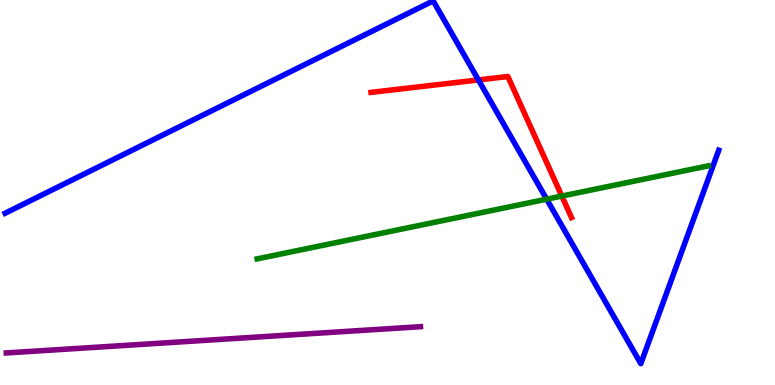[{'lines': ['blue', 'red'], 'intersections': [{'x': 6.17, 'y': 7.92}]}, {'lines': ['green', 'red'], 'intersections': [{'x': 7.25, 'y': 4.91}]}, {'lines': ['purple', 'red'], 'intersections': []}, {'lines': ['blue', 'green'], 'intersections': [{'x': 7.05, 'y': 4.83}]}, {'lines': ['blue', 'purple'], 'intersections': []}, {'lines': ['green', 'purple'], 'intersections': []}]